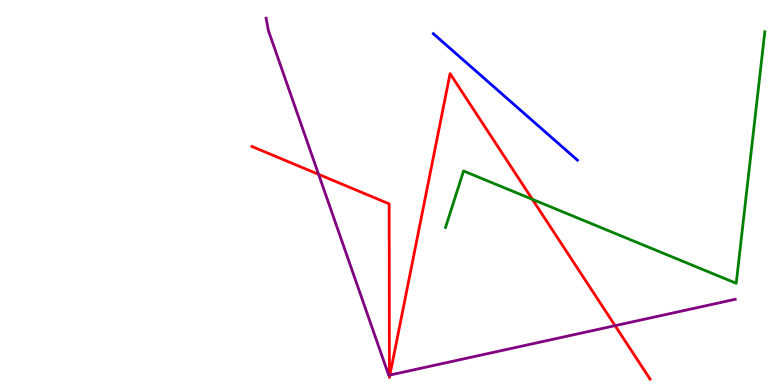[{'lines': ['blue', 'red'], 'intersections': []}, {'lines': ['green', 'red'], 'intersections': [{'x': 6.87, 'y': 4.82}]}, {'lines': ['purple', 'red'], 'intersections': [{'x': 4.11, 'y': 5.47}, {'x': 5.02, 'y': 0.255}, {'x': 5.03, 'y': 0.258}, {'x': 7.94, 'y': 1.54}]}, {'lines': ['blue', 'green'], 'intersections': []}, {'lines': ['blue', 'purple'], 'intersections': []}, {'lines': ['green', 'purple'], 'intersections': []}]